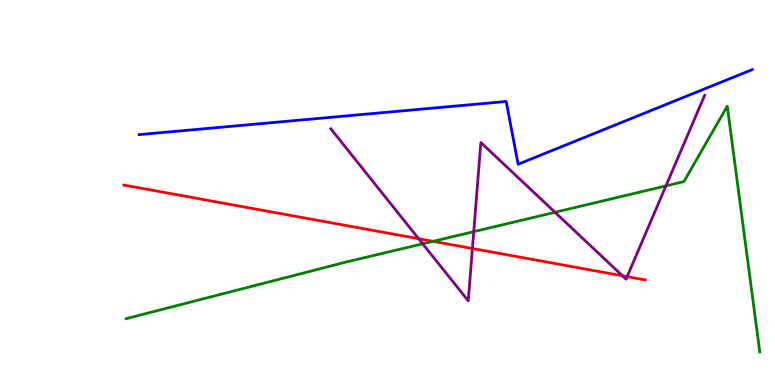[{'lines': ['blue', 'red'], 'intersections': []}, {'lines': ['green', 'red'], 'intersections': [{'x': 5.59, 'y': 3.73}]}, {'lines': ['purple', 'red'], 'intersections': [{'x': 5.4, 'y': 3.8}, {'x': 6.1, 'y': 3.55}, {'x': 8.03, 'y': 2.84}, {'x': 8.09, 'y': 2.81}]}, {'lines': ['blue', 'green'], 'intersections': []}, {'lines': ['blue', 'purple'], 'intersections': []}, {'lines': ['green', 'purple'], 'intersections': [{'x': 5.45, 'y': 3.67}, {'x': 6.11, 'y': 3.98}, {'x': 7.16, 'y': 4.49}, {'x': 8.59, 'y': 5.17}]}]